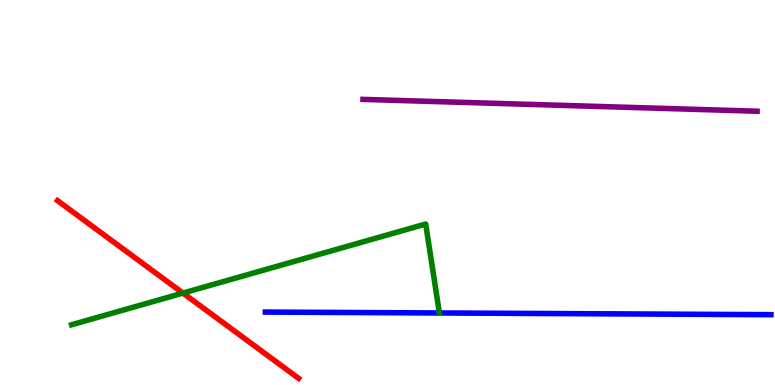[{'lines': ['blue', 'red'], 'intersections': []}, {'lines': ['green', 'red'], 'intersections': [{'x': 2.36, 'y': 2.39}]}, {'lines': ['purple', 'red'], 'intersections': []}, {'lines': ['blue', 'green'], 'intersections': [{'x': 5.67, 'y': 1.87}]}, {'lines': ['blue', 'purple'], 'intersections': []}, {'lines': ['green', 'purple'], 'intersections': []}]